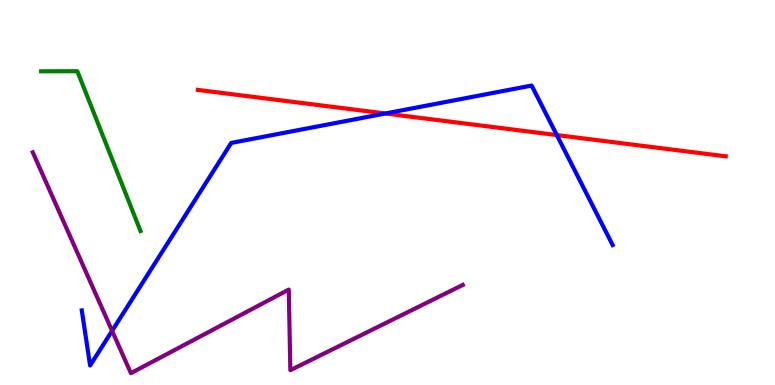[{'lines': ['blue', 'red'], 'intersections': [{'x': 4.97, 'y': 7.05}, {'x': 7.18, 'y': 6.49}]}, {'lines': ['green', 'red'], 'intersections': []}, {'lines': ['purple', 'red'], 'intersections': []}, {'lines': ['blue', 'green'], 'intersections': []}, {'lines': ['blue', 'purple'], 'intersections': [{'x': 1.45, 'y': 1.41}]}, {'lines': ['green', 'purple'], 'intersections': []}]